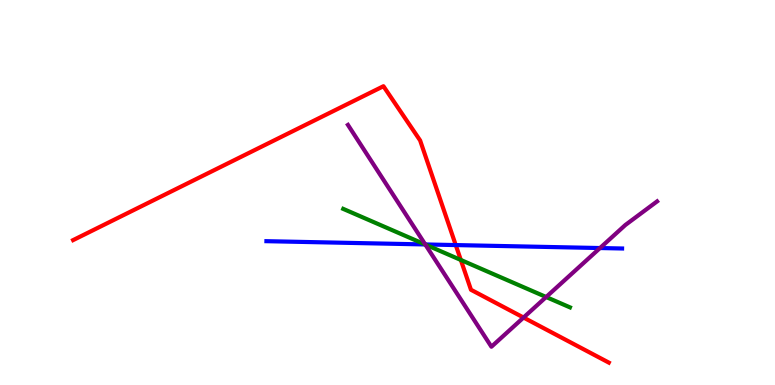[{'lines': ['blue', 'red'], 'intersections': [{'x': 5.88, 'y': 3.63}]}, {'lines': ['green', 'red'], 'intersections': [{'x': 5.95, 'y': 3.25}]}, {'lines': ['purple', 'red'], 'intersections': [{'x': 6.76, 'y': 1.75}]}, {'lines': ['blue', 'green'], 'intersections': [{'x': 5.49, 'y': 3.65}]}, {'lines': ['blue', 'purple'], 'intersections': [{'x': 5.49, 'y': 3.65}, {'x': 7.74, 'y': 3.56}]}, {'lines': ['green', 'purple'], 'intersections': [{'x': 5.49, 'y': 3.65}, {'x': 7.05, 'y': 2.29}]}]